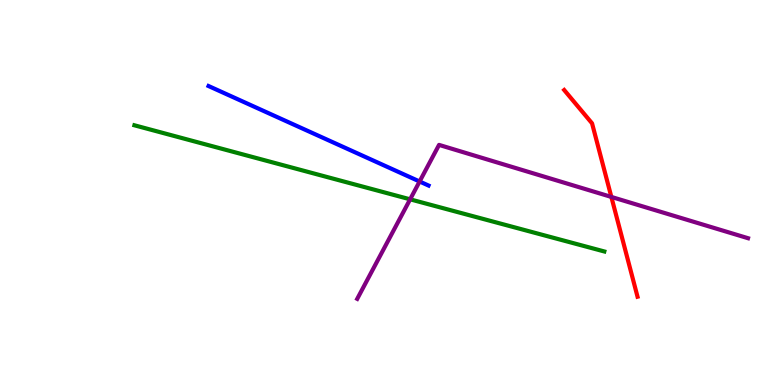[{'lines': ['blue', 'red'], 'intersections': []}, {'lines': ['green', 'red'], 'intersections': []}, {'lines': ['purple', 'red'], 'intersections': [{'x': 7.89, 'y': 4.88}]}, {'lines': ['blue', 'green'], 'intersections': []}, {'lines': ['blue', 'purple'], 'intersections': [{'x': 5.41, 'y': 5.29}]}, {'lines': ['green', 'purple'], 'intersections': [{'x': 5.29, 'y': 4.82}]}]